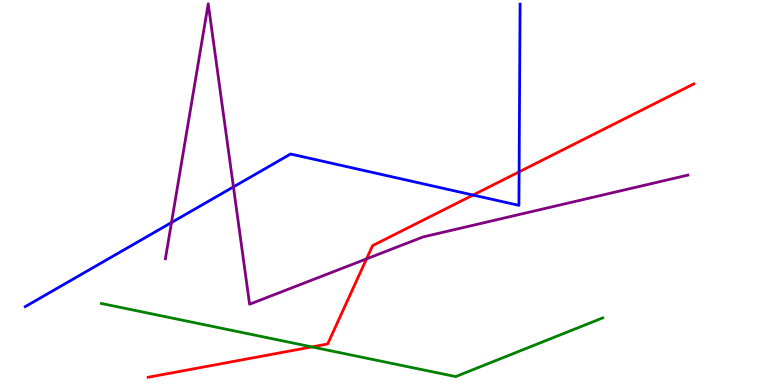[{'lines': ['blue', 'red'], 'intersections': [{'x': 6.1, 'y': 4.93}, {'x': 6.7, 'y': 5.54}]}, {'lines': ['green', 'red'], 'intersections': [{'x': 4.02, 'y': 0.989}]}, {'lines': ['purple', 'red'], 'intersections': [{'x': 4.73, 'y': 3.28}]}, {'lines': ['blue', 'green'], 'intersections': []}, {'lines': ['blue', 'purple'], 'intersections': [{'x': 2.21, 'y': 4.22}, {'x': 3.01, 'y': 5.15}]}, {'lines': ['green', 'purple'], 'intersections': []}]